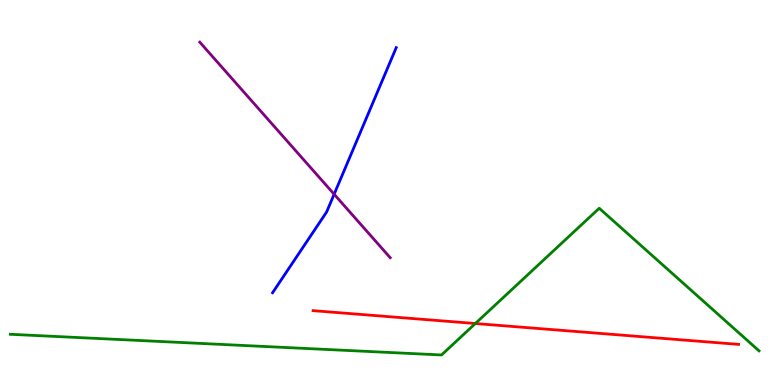[{'lines': ['blue', 'red'], 'intersections': []}, {'lines': ['green', 'red'], 'intersections': [{'x': 6.13, 'y': 1.6}]}, {'lines': ['purple', 'red'], 'intersections': []}, {'lines': ['blue', 'green'], 'intersections': []}, {'lines': ['blue', 'purple'], 'intersections': [{'x': 4.31, 'y': 4.95}]}, {'lines': ['green', 'purple'], 'intersections': []}]